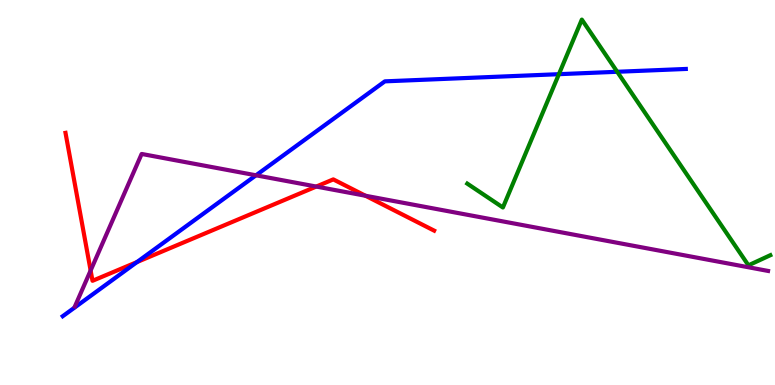[{'lines': ['blue', 'red'], 'intersections': [{'x': 1.77, 'y': 3.19}]}, {'lines': ['green', 'red'], 'intersections': []}, {'lines': ['purple', 'red'], 'intersections': [{'x': 1.17, 'y': 2.97}, {'x': 4.08, 'y': 5.15}, {'x': 4.72, 'y': 4.92}]}, {'lines': ['blue', 'green'], 'intersections': [{'x': 7.21, 'y': 8.07}, {'x': 7.96, 'y': 8.14}]}, {'lines': ['blue', 'purple'], 'intersections': [{'x': 3.3, 'y': 5.45}]}, {'lines': ['green', 'purple'], 'intersections': []}]